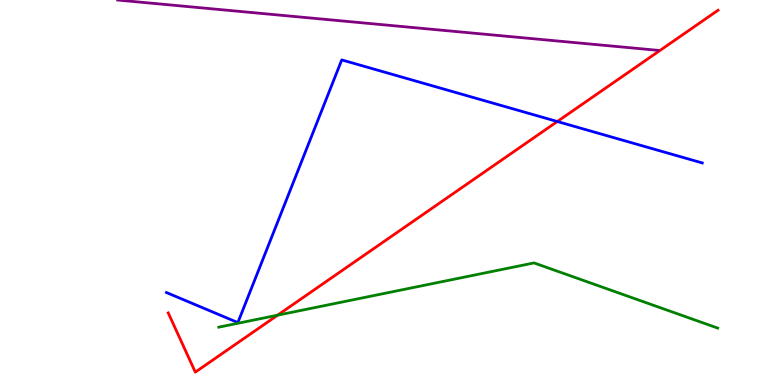[{'lines': ['blue', 'red'], 'intersections': [{'x': 7.19, 'y': 6.84}]}, {'lines': ['green', 'red'], 'intersections': [{'x': 3.58, 'y': 1.81}]}, {'lines': ['purple', 'red'], 'intersections': []}, {'lines': ['blue', 'green'], 'intersections': []}, {'lines': ['blue', 'purple'], 'intersections': []}, {'lines': ['green', 'purple'], 'intersections': []}]